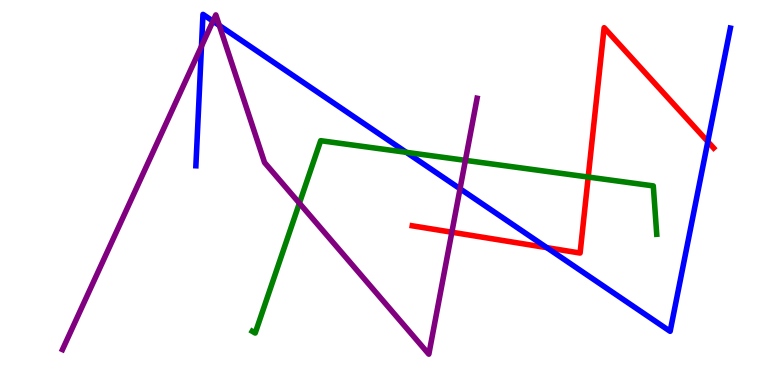[{'lines': ['blue', 'red'], 'intersections': [{'x': 7.06, 'y': 3.57}, {'x': 9.13, 'y': 6.32}]}, {'lines': ['green', 'red'], 'intersections': [{'x': 7.59, 'y': 5.4}]}, {'lines': ['purple', 'red'], 'intersections': [{'x': 5.83, 'y': 3.97}]}, {'lines': ['blue', 'green'], 'intersections': [{'x': 5.24, 'y': 6.04}]}, {'lines': ['blue', 'purple'], 'intersections': [{'x': 2.6, 'y': 8.8}, {'x': 2.75, 'y': 9.45}, {'x': 2.83, 'y': 9.34}, {'x': 5.94, 'y': 5.1}]}, {'lines': ['green', 'purple'], 'intersections': [{'x': 3.86, 'y': 4.72}, {'x': 6.01, 'y': 5.83}]}]